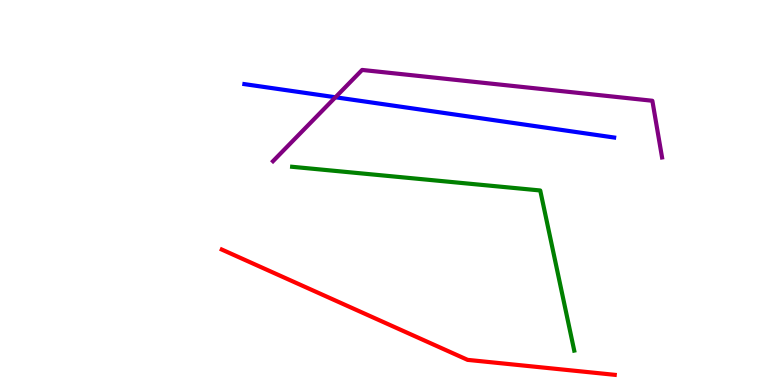[{'lines': ['blue', 'red'], 'intersections': []}, {'lines': ['green', 'red'], 'intersections': []}, {'lines': ['purple', 'red'], 'intersections': []}, {'lines': ['blue', 'green'], 'intersections': []}, {'lines': ['blue', 'purple'], 'intersections': [{'x': 4.33, 'y': 7.47}]}, {'lines': ['green', 'purple'], 'intersections': []}]